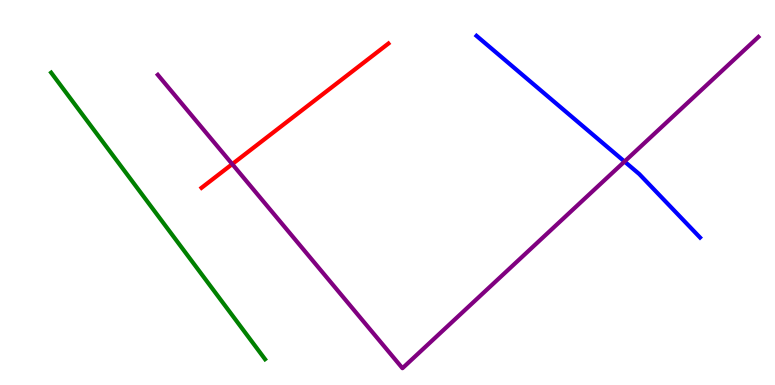[{'lines': ['blue', 'red'], 'intersections': []}, {'lines': ['green', 'red'], 'intersections': []}, {'lines': ['purple', 'red'], 'intersections': [{'x': 3.0, 'y': 5.74}]}, {'lines': ['blue', 'green'], 'intersections': []}, {'lines': ['blue', 'purple'], 'intersections': [{'x': 8.06, 'y': 5.8}]}, {'lines': ['green', 'purple'], 'intersections': []}]